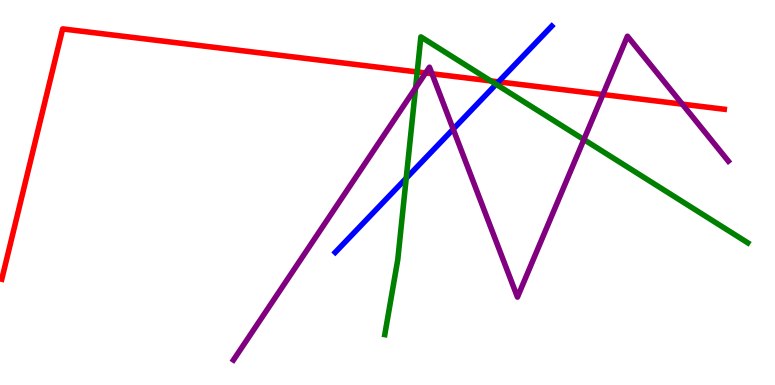[{'lines': ['blue', 'red'], 'intersections': [{'x': 6.43, 'y': 7.87}]}, {'lines': ['green', 'red'], 'intersections': [{'x': 5.38, 'y': 8.13}, {'x': 6.33, 'y': 7.9}]}, {'lines': ['purple', 'red'], 'intersections': [{'x': 5.49, 'y': 8.1}, {'x': 5.57, 'y': 8.08}, {'x': 7.78, 'y': 7.55}, {'x': 8.8, 'y': 7.29}]}, {'lines': ['blue', 'green'], 'intersections': [{'x': 5.24, 'y': 5.37}, {'x': 6.4, 'y': 7.81}]}, {'lines': ['blue', 'purple'], 'intersections': [{'x': 5.85, 'y': 6.65}]}, {'lines': ['green', 'purple'], 'intersections': [{'x': 5.36, 'y': 7.72}, {'x': 7.53, 'y': 6.37}]}]